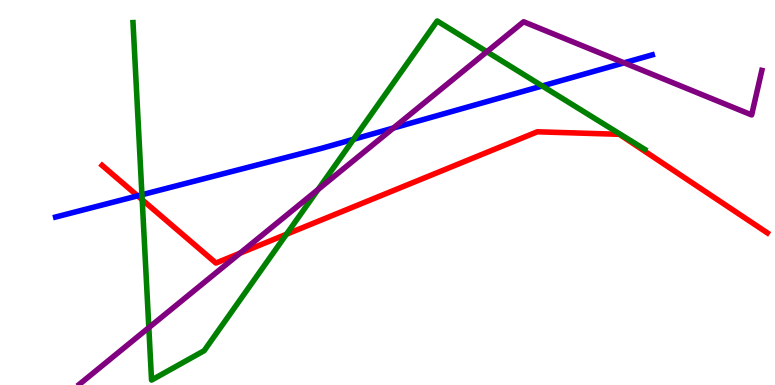[{'lines': ['blue', 'red'], 'intersections': [{'x': 1.78, 'y': 4.91}]}, {'lines': ['green', 'red'], 'intersections': [{'x': 1.83, 'y': 4.81}, {'x': 3.7, 'y': 3.92}]}, {'lines': ['purple', 'red'], 'intersections': [{'x': 3.1, 'y': 3.42}]}, {'lines': ['blue', 'green'], 'intersections': [{'x': 1.83, 'y': 4.94}, {'x': 4.56, 'y': 6.38}, {'x': 7.0, 'y': 7.77}]}, {'lines': ['blue', 'purple'], 'intersections': [{'x': 5.08, 'y': 6.67}, {'x': 8.05, 'y': 8.37}]}, {'lines': ['green', 'purple'], 'intersections': [{'x': 1.92, 'y': 1.49}, {'x': 4.1, 'y': 5.08}, {'x': 6.28, 'y': 8.66}]}]